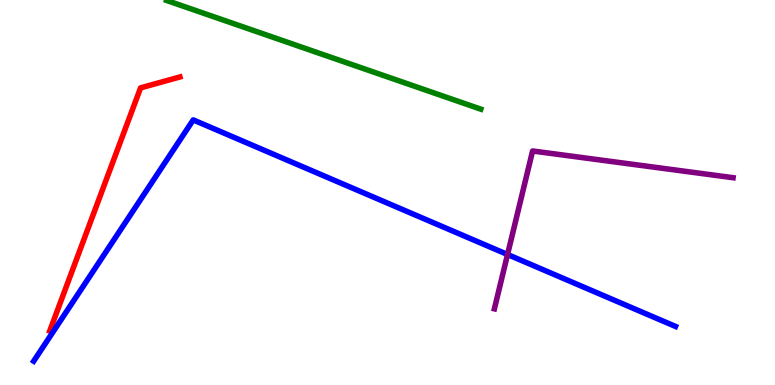[{'lines': ['blue', 'red'], 'intersections': []}, {'lines': ['green', 'red'], 'intersections': []}, {'lines': ['purple', 'red'], 'intersections': []}, {'lines': ['blue', 'green'], 'intersections': []}, {'lines': ['blue', 'purple'], 'intersections': [{'x': 6.55, 'y': 3.39}]}, {'lines': ['green', 'purple'], 'intersections': []}]